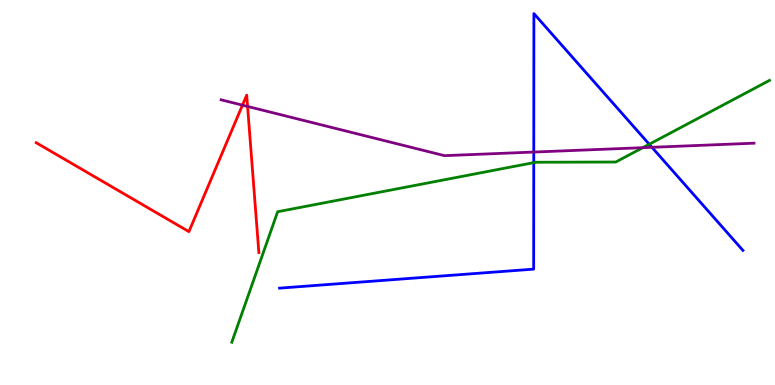[{'lines': ['blue', 'red'], 'intersections': []}, {'lines': ['green', 'red'], 'intersections': []}, {'lines': ['purple', 'red'], 'intersections': [{'x': 3.13, 'y': 7.27}, {'x': 3.19, 'y': 7.24}]}, {'lines': ['blue', 'green'], 'intersections': [{'x': 6.89, 'y': 5.78}, {'x': 8.38, 'y': 6.25}]}, {'lines': ['blue', 'purple'], 'intersections': [{'x': 6.89, 'y': 6.05}, {'x': 8.41, 'y': 6.17}]}, {'lines': ['green', 'purple'], 'intersections': [{'x': 8.29, 'y': 6.16}]}]